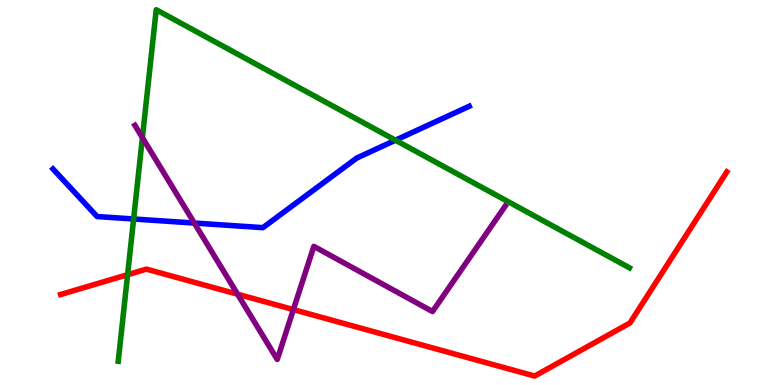[{'lines': ['blue', 'red'], 'intersections': []}, {'lines': ['green', 'red'], 'intersections': [{'x': 1.65, 'y': 2.86}]}, {'lines': ['purple', 'red'], 'intersections': [{'x': 3.07, 'y': 2.36}, {'x': 3.79, 'y': 1.96}]}, {'lines': ['blue', 'green'], 'intersections': [{'x': 1.72, 'y': 4.31}, {'x': 5.1, 'y': 6.36}]}, {'lines': ['blue', 'purple'], 'intersections': [{'x': 2.51, 'y': 4.21}]}, {'lines': ['green', 'purple'], 'intersections': [{'x': 1.84, 'y': 6.42}]}]